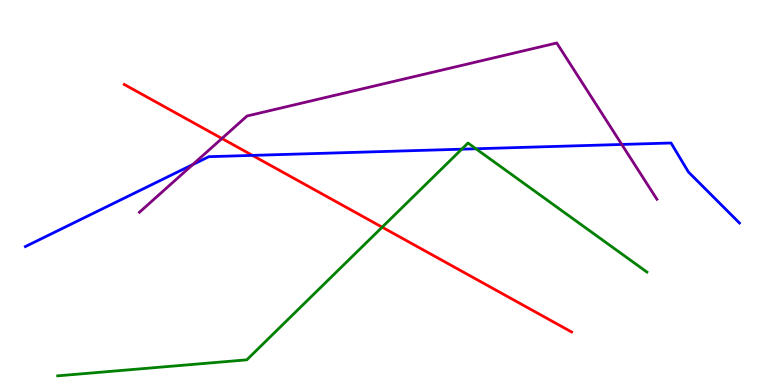[{'lines': ['blue', 'red'], 'intersections': [{'x': 3.26, 'y': 5.96}]}, {'lines': ['green', 'red'], 'intersections': [{'x': 4.93, 'y': 4.1}]}, {'lines': ['purple', 'red'], 'intersections': [{'x': 2.86, 'y': 6.4}]}, {'lines': ['blue', 'green'], 'intersections': [{'x': 5.96, 'y': 6.12}, {'x': 6.14, 'y': 6.14}]}, {'lines': ['blue', 'purple'], 'intersections': [{'x': 2.49, 'y': 5.73}, {'x': 8.02, 'y': 6.25}]}, {'lines': ['green', 'purple'], 'intersections': []}]